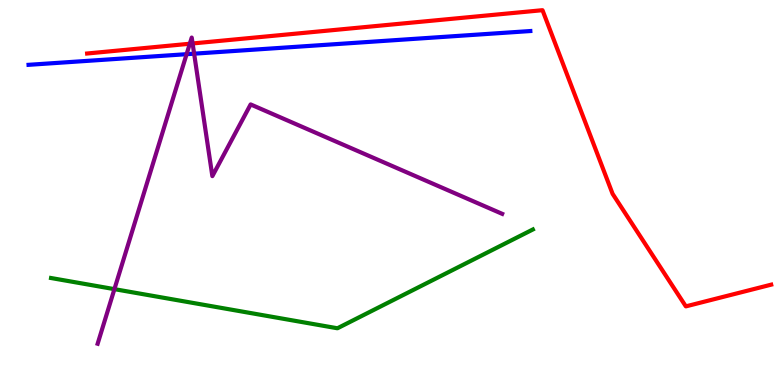[{'lines': ['blue', 'red'], 'intersections': []}, {'lines': ['green', 'red'], 'intersections': []}, {'lines': ['purple', 'red'], 'intersections': [{'x': 2.45, 'y': 8.86}, {'x': 2.49, 'y': 8.87}]}, {'lines': ['blue', 'green'], 'intersections': []}, {'lines': ['blue', 'purple'], 'intersections': [{'x': 2.41, 'y': 8.59}, {'x': 2.5, 'y': 8.61}]}, {'lines': ['green', 'purple'], 'intersections': [{'x': 1.48, 'y': 2.49}]}]